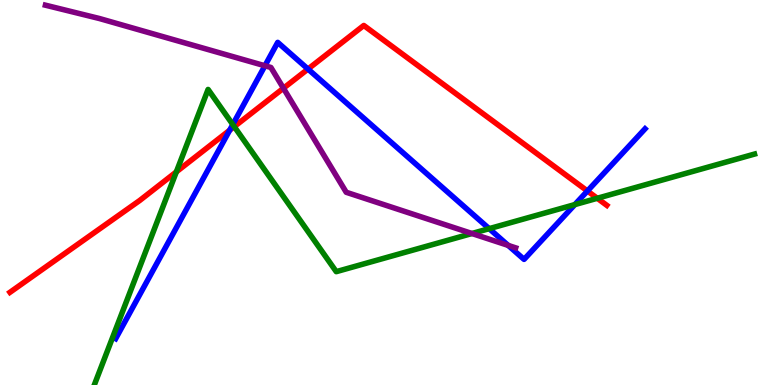[{'lines': ['blue', 'red'], 'intersections': [{'x': 2.96, 'y': 6.62}, {'x': 3.97, 'y': 8.21}, {'x': 7.58, 'y': 5.04}]}, {'lines': ['green', 'red'], 'intersections': [{'x': 2.28, 'y': 5.54}, {'x': 3.02, 'y': 6.71}, {'x': 7.71, 'y': 4.85}]}, {'lines': ['purple', 'red'], 'intersections': [{'x': 3.66, 'y': 7.71}]}, {'lines': ['blue', 'green'], 'intersections': [{'x': 3.0, 'y': 6.77}, {'x': 6.31, 'y': 4.06}, {'x': 7.42, 'y': 4.69}]}, {'lines': ['blue', 'purple'], 'intersections': [{'x': 3.42, 'y': 8.29}, {'x': 6.56, 'y': 3.63}]}, {'lines': ['green', 'purple'], 'intersections': [{'x': 6.09, 'y': 3.93}]}]